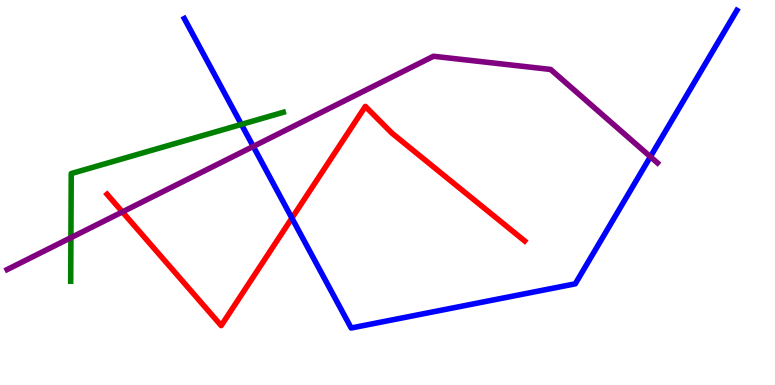[{'lines': ['blue', 'red'], 'intersections': [{'x': 3.77, 'y': 4.34}]}, {'lines': ['green', 'red'], 'intersections': []}, {'lines': ['purple', 'red'], 'intersections': [{'x': 1.58, 'y': 4.5}]}, {'lines': ['blue', 'green'], 'intersections': [{'x': 3.11, 'y': 6.77}]}, {'lines': ['blue', 'purple'], 'intersections': [{'x': 3.27, 'y': 6.2}, {'x': 8.39, 'y': 5.93}]}, {'lines': ['green', 'purple'], 'intersections': [{'x': 0.915, 'y': 3.83}]}]